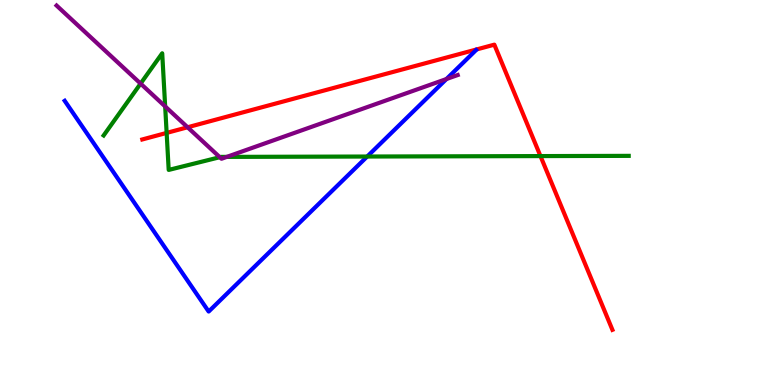[{'lines': ['blue', 'red'], 'intersections': []}, {'lines': ['green', 'red'], 'intersections': [{'x': 2.15, 'y': 6.55}, {'x': 6.97, 'y': 5.95}]}, {'lines': ['purple', 'red'], 'intersections': [{'x': 2.42, 'y': 6.69}]}, {'lines': ['blue', 'green'], 'intersections': [{'x': 4.74, 'y': 5.93}]}, {'lines': ['blue', 'purple'], 'intersections': [{'x': 5.76, 'y': 7.95}]}, {'lines': ['green', 'purple'], 'intersections': [{'x': 1.81, 'y': 7.83}, {'x': 2.13, 'y': 7.24}, {'x': 2.84, 'y': 5.92}, {'x': 2.93, 'y': 5.93}]}]